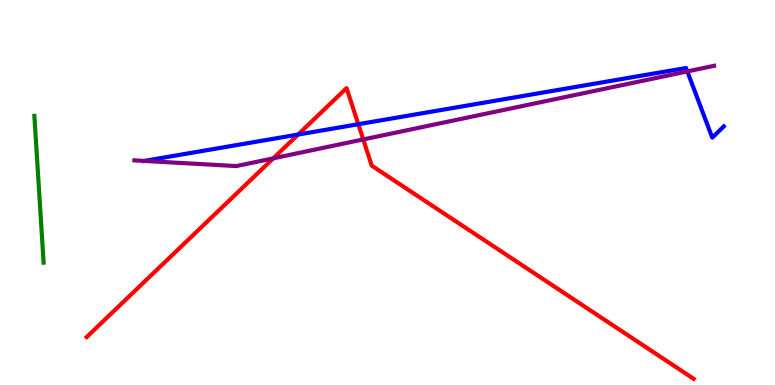[{'lines': ['blue', 'red'], 'intersections': [{'x': 3.85, 'y': 6.51}, {'x': 4.62, 'y': 6.77}]}, {'lines': ['green', 'red'], 'intersections': []}, {'lines': ['purple', 'red'], 'intersections': [{'x': 3.53, 'y': 5.89}, {'x': 4.69, 'y': 6.38}]}, {'lines': ['blue', 'green'], 'intersections': []}, {'lines': ['blue', 'purple'], 'intersections': [{'x': 1.86, 'y': 5.82}, {'x': 8.87, 'y': 8.15}]}, {'lines': ['green', 'purple'], 'intersections': []}]